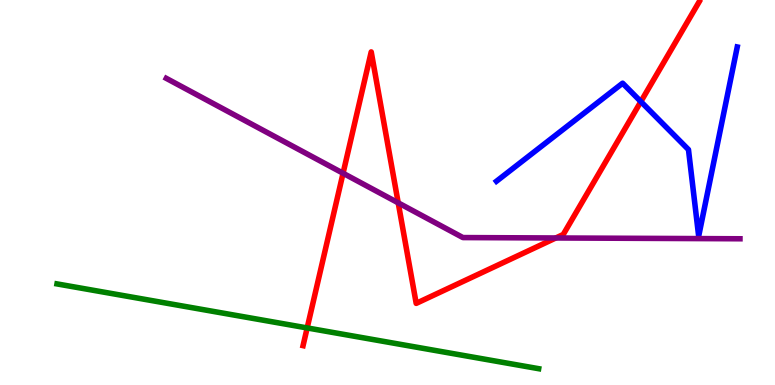[{'lines': ['blue', 'red'], 'intersections': [{'x': 8.27, 'y': 7.36}]}, {'lines': ['green', 'red'], 'intersections': [{'x': 3.96, 'y': 1.48}]}, {'lines': ['purple', 'red'], 'intersections': [{'x': 4.43, 'y': 5.5}, {'x': 5.14, 'y': 4.73}, {'x': 7.17, 'y': 3.82}]}, {'lines': ['blue', 'green'], 'intersections': []}, {'lines': ['blue', 'purple'], 'intersections': []}, {'lines': ['green', 'purple'], 'intersections': []}]